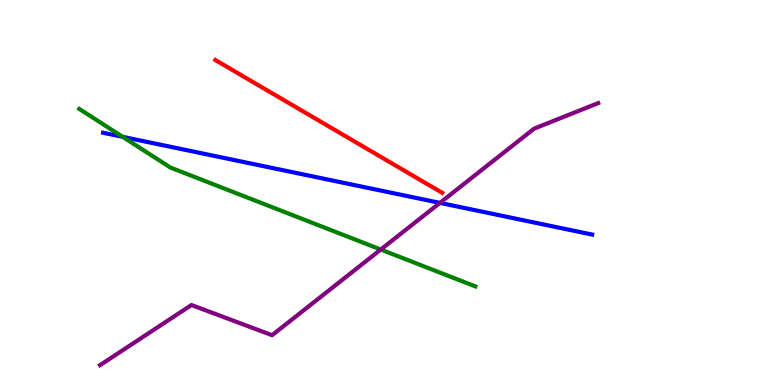[{'lines': ['blue', 'red'], 'intersections': []}, {'lines': ['green', 'red'], 'intersections': []}, {'lines': ['purple', 'red'], 'intersections': []}, {'lines': ['blue', 'green'], 'intersections': [{'x': 1.58, 'y': 6.45}]}, {'lines': ['blue', 'purple'], 'intersections': [{'x': 5.68, 'y': 4.73}]}, {'lines': ['green', 'purple'], 'intersections': [{'x': 4.91, 'y': 3.52}]}]